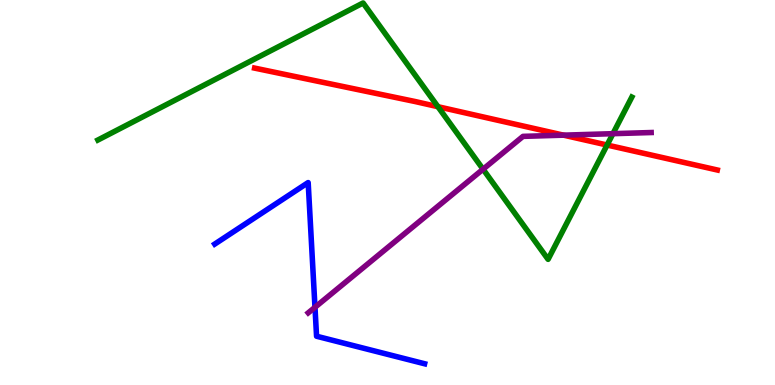[{'lines': ['blue', 'red'], 'intersections': []}, {'lines': ['green', 'red'], 'intersections': [{'x': 5.65, 'y': 7.23}, {'x': 7.83, 'y': 6.23}]}, {'lines': ['purple', 'red'], 'intersections': [{'x': 7.27, 'y': 6.49}]}, {'lines': ['blue', 'green'], 'intersections': []}, {'lines': ['blue', 'purple'], 'intersections': [{'x': 4.06, 'y': 2.02}]}, {'lines': ['green', 'purple'], 'intersections': [{'x': 6.23, 'y': 5.6}, {'x': 7.91, 'y': 6.53}]}]